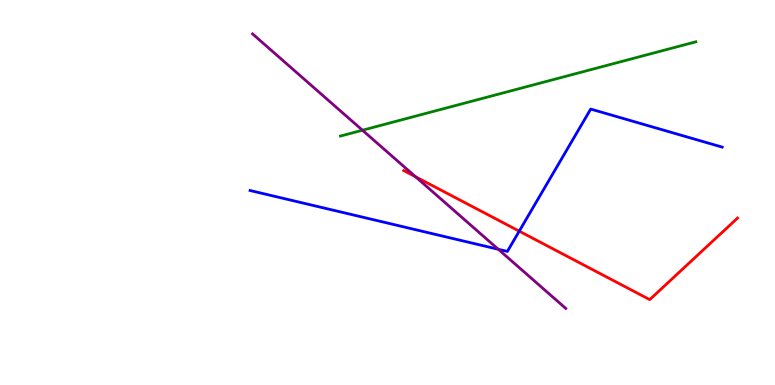[{'lines': ['blue', 'red'], 'intersections': [{'x': 6.7, 'y': 4.0}]}, {'lines': ['green', 'red'], 'intersections': []}, {'lines': ['purple', 'red'], 'intersections': [{'x': 5.36, 'y': 5.41}]}, {'lines': ['blue', 'green'], 'intersections': []}, {'lines': ['blue', 'purple'], 'intersections': [{'x': 6.43, 'y': 3.53}]}, {'lines': ['green', 'purple'], 'intersections': [{'x': 4.68, 'y': 6.62}]}]